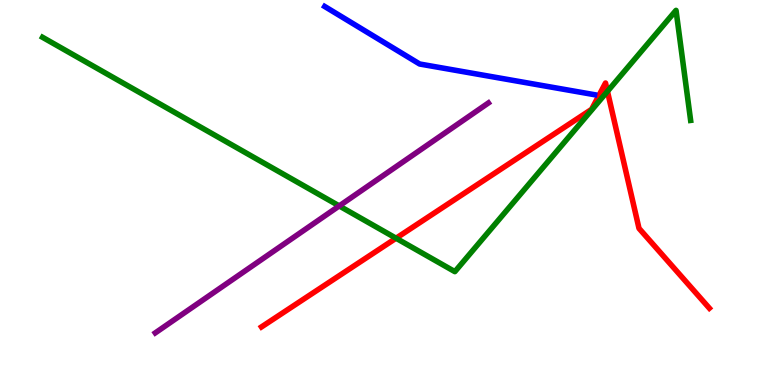[{'lines': ['blue', 'red'], 'intersections': []}, {'lines': ['green', 'red'], 'intersections': [{'x': 5.11, 'y': 3.81}, {'x': 7.84, 'y': 7.63}]}, {'lines': ['purple', 'red'], 'intersections': []}, {'lines': ['blue', 'green'], 'intersections': []}, {'lines': ['blue', 'purple'], 'intersections': []}, {'lines': ['green', 'purple'], 'intersections': [{'x': 4.38, 'y': 4.65}]}]